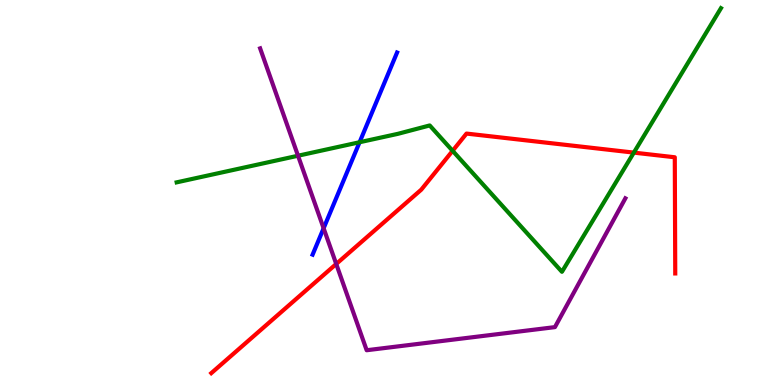[{'lines': ['blue', 'red'], 'intersections': []}, {'lines': ['green', 'red'], 'intersections': [{'x': 5.84, 'y': 6.08}, {'x': 8.18, 'y': 6.04}]}, {'lines': ['purple', 'red'], 'intersections': [{'x': 4.34, 'y': 3.14}]}, {'lines': ['blue', 'green'], 'intersections': [{'x': 4.64, 'y': 6.31}]}, {'lines': ['blue', 'purple'], 'intersections': [{'x': 4.18, 'y': 4.07}]}, {'lines': ['green', 'purple'], 'intersections': [{'x': 3.85, 'y': 5.95}]}]